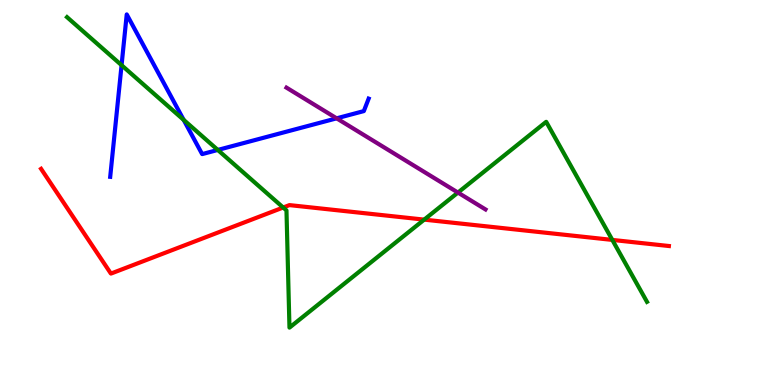[{'lines': ['blue', 'red'], 'intersections': []}, {'lines': ['green', 'red'], 'intersections': [{'x': 3.65, 'y': 4.61}, {'x': 5.47, 'y': 4.3}, {'x': 7.9, 'y': 3.77}]}, {'lines': ['purple', 'red'], 'intersections': []}, {'lines': ['blue', 'green'], 'intersections': [{'x': 1.57, 'y': 8.31}, {'x': 2.37, 'y': 6.89}, {'x': 2.81, 'y': 6.11}]}, {'lines': ['blue', 'purple'], 'intersections': [{'x': 4.34, 'y': 6.93}]}, {'lines': ['green', 'purple'], 'intersections': [{'x': 5.91, 'y': 5.0}]}]